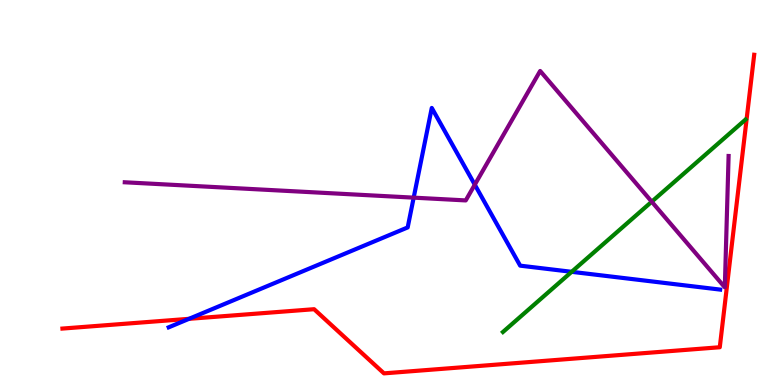[{'lines': ['blue', 'red'], 'intersections': [{'x': 2.44, 'y': 1.72}]}, {'lines': ['green', 'red'], 'intersections': []}, {'lines': ['purple', 'red'], 'intersections': []}, {'lines': ['blue', 'green'], 'intersections': [{'x': 7.38, 'y': 2.94}]}, {'lines': ['blue', 'purple'], 'intersections': [{'x': 5.34, 'y': 4.87}, {'x': 6.13, 'y': 5.2}]}, {'lines': ['green', 'purple'], 'intersections': [{'x': 8.41, 'y': 4.76}]}]